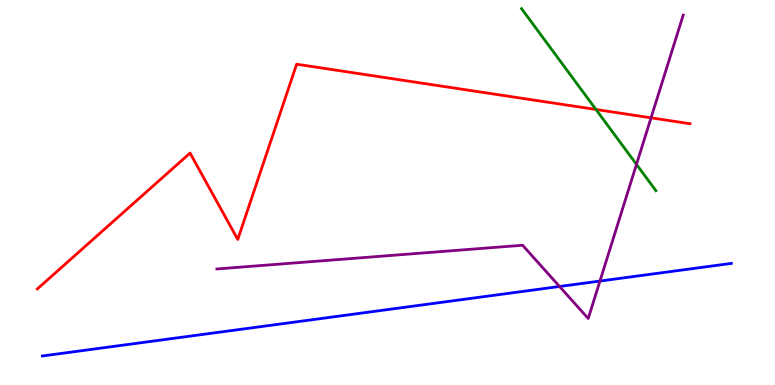[{'lines': ['blue', 'red'], 'intersections': []}, {'lines': ['green', 'red'], 'intersections': [{'x': 7.69, 'y': 7.16}]}, {'lines': ['purple', 'red'], 'intersections': [{'x': 8.4, 'y': 6.94}]}, {'lines': ['blue', 'green'], 'intersections': []}, {'lines': ['blue', 'purple'], 'intersections': [{'x': 7.22, 'y': 2.56}, {'x': 7.74, 'y': 2.7}]}, {'lines': ['green', 'purple'], 'intersections': [{'x': 8.21, 'y': 5.73}]}]